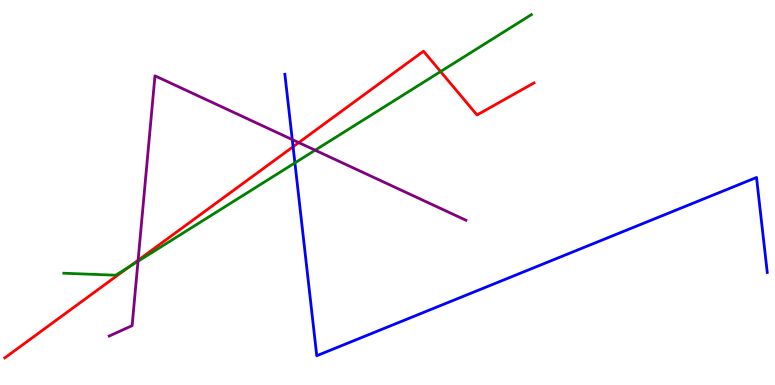[{'lines': ['blue', 'red'], 'intersections': [{'x': 3.78, 'y': 6.19}]}, {'lines': ['green', 'red'], 'intersections': [{'x': 1.66, 'y': 3.07}, {'x': 5.69, 'y': 8.14}]}, {'lines': ['purple', 'red'], 'intersections': [{'x': 1.78, 'y': 3.24}, {'x': 3.85, 'y': 6.3}]}, {'lines': ['blue', 'green'], 'intersections': [{'x': 3.81, 'y': 5.77}]}, {'lines': ['blue', 'purple'], 'intersections': [{'x': 3.77, 'y': 6.37}]}, {'lines': ['green', 'purple'], 'intersections': [{'x': 1.78, 'y': 3.21}, {'x': 4.07, 'y': 6.1}]}]